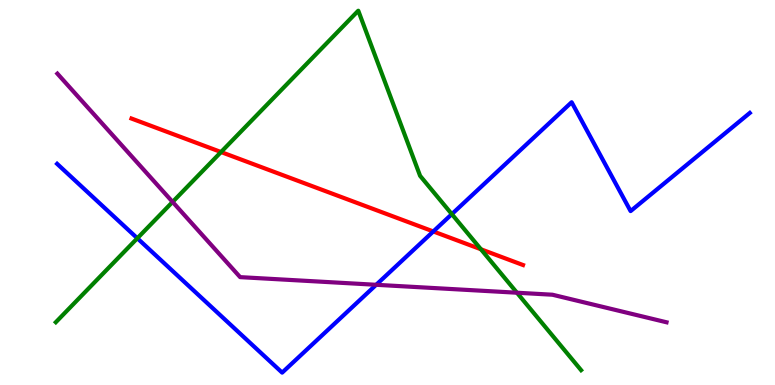[{'lines': ['blue', 'red'], 'intersections': [{'x': 5.59, 'y': 3.99}]}, {'lines': ['green', 'red'], 'intersections': [{'x': 2.85, 'y': 6.05}, {'x': 6.21, 'y': 3.53}]}, {'lines': ['purple', 'red'], 'intersections': []}, {'lines': ['blue', 'green'], 'intersections': [{'x': 1.77, 'y': 3.81}, {'x': 5.83, 'y': 4.44}]}, {'lines': ['blue', 'purple'], 'intersections': [{'x': 4.85, 'y': 2.6}]}, {'lines': ['green', 'purple'], 'intersections': [{'x': 2.23, 'y': 4.76}, {'x': 6.67, 'y': 2.4}]}]